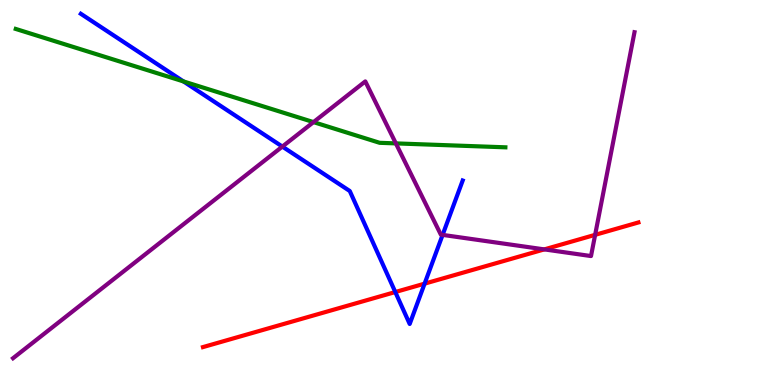[{'lines': ['blue', 'red'], 'intersections': [{'x': 5.1, 'y': 2.41}, {'x': 5.48, 'y': 2.63}]}, {'lines': ['green', 'red'], 'intersections': []}, {'lines': ['purple', 'red'], 'intersections': [{'x': 7.02, 'y': 3.52}, {'x': 7.68, 'y': 3.9}]}, {'lines': ['blue', 'green'], 'intersections': [{'x': 2.37, 'y': 7.89}]}, {'lines': ['blue', 'purple'], 'intersections': [{'x': 3.64, 'y': 6.19}, {'x': 5.71, 'y': 3.9}]}, {'lines': ['green', 'purple'], 'intersections': [{'x': 4.05, 'y': 6.83}, {'x': 5.11, 'y': 6.28}]}]